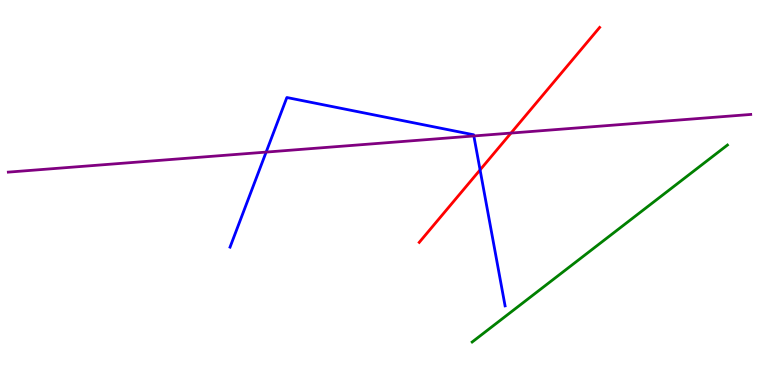[{'lines': ['blue', 'red'], 'intersections': [{'x': 6.19, 'y': 5.59}]}, {'lines': ['green', 'red'], 'intersections': []}, {'lines': ['purple', 'red'], 'intersections': [{'x': 6.59, 'y': 6.54}]}, {'lines': ['blue', 'green'], 'intersections': []}, {'lines': ['blue', 'purple'], 'intersections': [{'x': 3.43, 'y': 6.05}, {'x': 6.11, 'y': 6.47}]}, {'lines': ['green', 'purple'], 'intersections': []}]